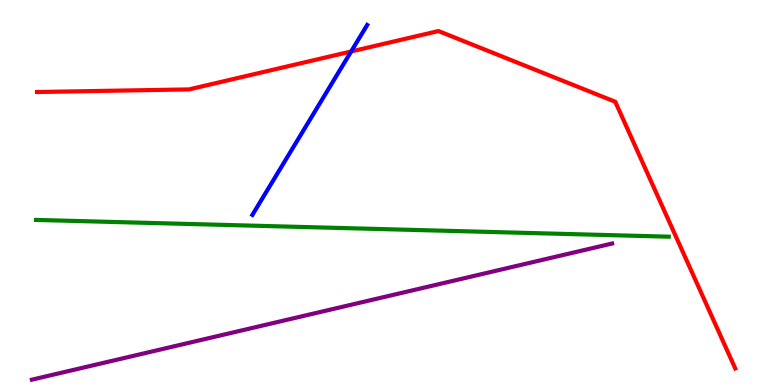[{'lines': ['blue', 'red'], 'intersections': [{'x': 4.53, 'y': 8.66}]}, {'lines': ['green', 'red'], 'intersections': []}, {'lines': ['purple', 'red'], 'intersections': []}, {'lines': ['blue', 'green'], 'intersections': []}, {'lines': ['blue', 'purple'], 'intersections': []}, {'lines': ['green', 'purple'], 'intersections': []}]